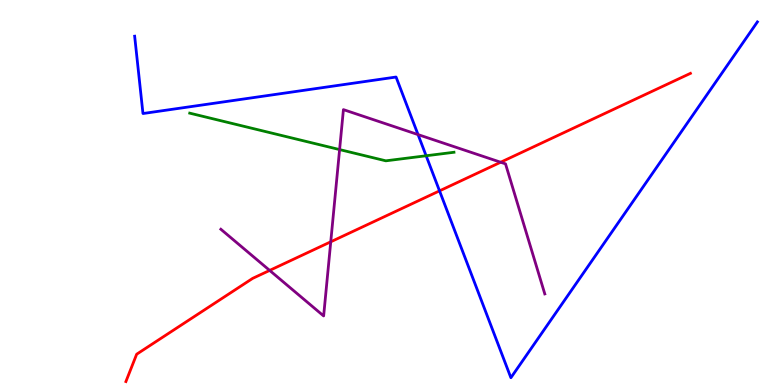[{'lines': ['blue', 'red'], 'intersections': [{'x': 5.67, 'y': 5.04}]}, {'lines': ['green', 'red'], 'intersections': []}, {'lines': ['purple', 'red'], 'intersections': [{'x': 3.48, 'y': 2.98}, {'x': 4.27, 'y': 3.72}, {'x': 6.46, 'y': 5.79}]}, {'lines': ['blue', 'green'], 'intersections': [{'x': 5.5, 'y': 5.95}]}, {'lines': ['blue', 'purple'], 'intersections': [{'x': 5.39, 'y': 6.5}]}, {'lines': ['green', 'purple'], 'intersections': [{'x': 4.38, 'y': 6.11}]}]